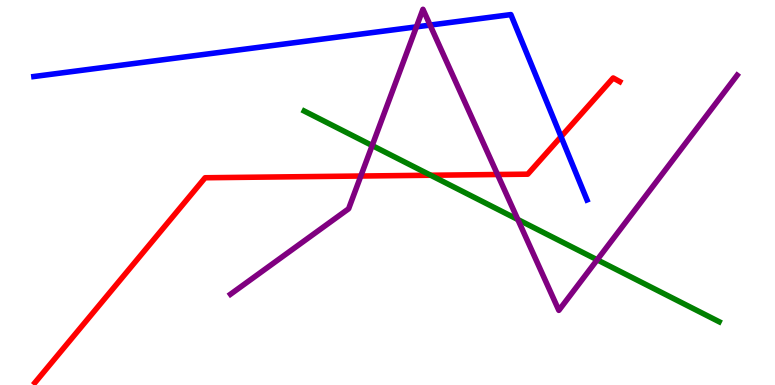[{'lines': ['blue', 'red'], 'intersections': [{'x': 7.24, 'y': 6.45}]}, {'lines': ['green', 'red'], 'intersections': [{'x': 5.56, 'y': 5.45}]}, {'lines': ['purple', 'red'], 'intersections': [{'x': 4.66, 'y': 5.43}, {'x': 6.42, 'y': 5.47}]}, {'lines': ['blue', 'green'], 'intersections': []}, {'lines': ['blue', 'purple'], 'intersections': [{'x': 5.37, 'y': 9.3}, {'x': 5.55, 'y': 9.35}]}, {'lines': ['green', 'purple'], 'intersections': [{'x': 4.8, 'y': 6.22}, {'x': 6.68, 'y': 4.3}, {'x': 7.71, 'y': 3.25}]}]